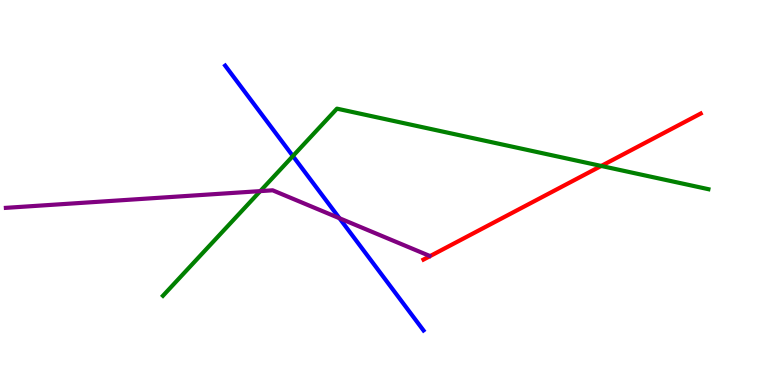[{'lines': ['blue', 'red'], 'intersections': []}, {'lines': ['green', 'red'], 'intersections': [{'x': 7.76, 'y': 5.69}]}, {'lines': ['purple', 'red'], 'intersections': []}, {'lines': ['blue', 'green'], 'intersections': [{'x': 3.78, 'y': 5.95}]}, {'lines': ['blue', 'purple'], 'intersections': [{'x': 4.38, 'y': 4.33}]}, {'lines': ['green', 'purple'], 'intersections': [{'x': 3.36, 'y': 5.04}]}]